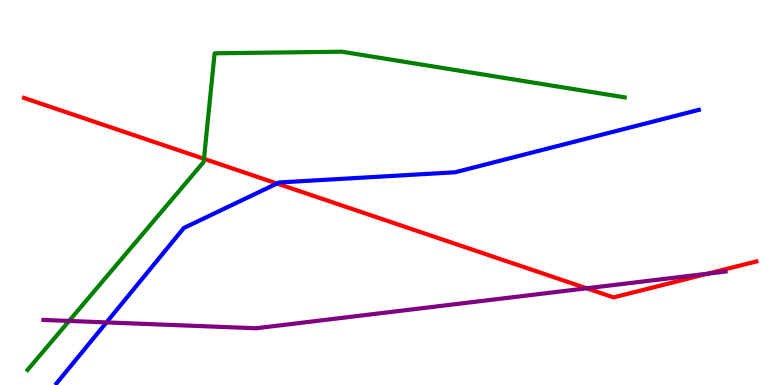[{'lines': ['blue', 'red'], 'intersections': [{'x': 3.57, 'y': 5.23}]}, {'lines': ['green', 'red'], 'intersections': [{'x': 2.63, 'y': 5.87}]}, {'lines': ['purple', 'red'], 'intersections': [{'x': 7.57, 'y': 2.51}, {'x': 9.13, 'y': 2.89}]}, {'lines': ['blue', 'green'], 'intersections': []}, {'lines': ['blue', 'purple'], 'intersections': [{'x': 1.37, 'y': 1.63}]}, {'lines': ['green', 'purple'], 'intersections': [{'x': 0.891, 'y': 1.66}]}]